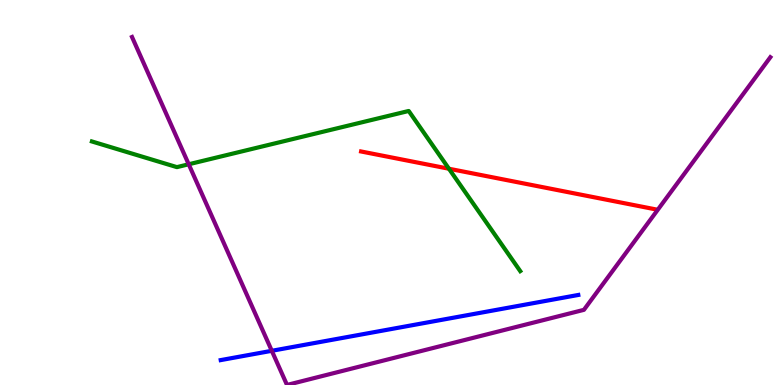[{'lines': ['blue', 'red'], 'intersections': []}, {'lines': ['green', 'red'], 'intersections': [{'x': 5.79, 'y': 5.62}]}, {'lines': ['purple', 'red'], 'intersections': []}, {'lines': ['blue', 'green'], 'intersections': []}, {'lines': ['blue', 'purple'], 'intersections': [{'x': 3.51, 'y': 0.888}]}, {'lines': ['green', 'purple'], 'intersections': [{'x': 2.44, 'y': 5.73}]}]